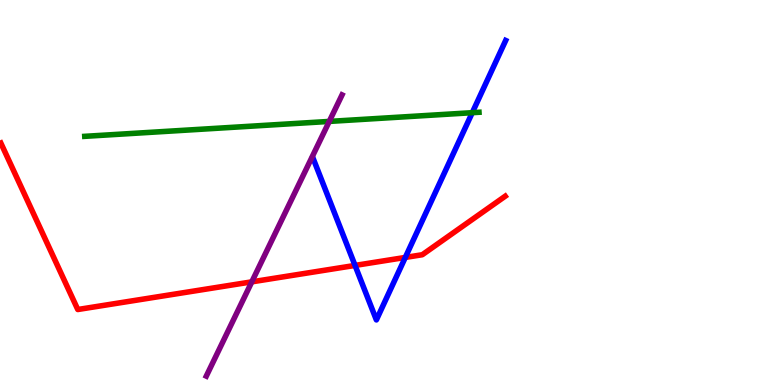[{'lines': ['blue', 'red'], 'intersections': [{'x': 4.58, 'y': 3.11}, {'x': 5.23, 'y': 3.31}]}, {'lines': ['green', 'red'], 'intersections': []}, {'lines': ['purple', 'red'], 'intersections': [{'x': 3.25, 'y': 2.68}]}, {'lines': ['blue', 'green'], 'intersections': [{'x': 6.09, 'y': 7.07}]}, {'lines': ['blue', 'purple'], 'intersections': []}, {'lines': ['green', 'purple'], 'intersections': [{'x': 4.25, 'y': 6.85}]}]